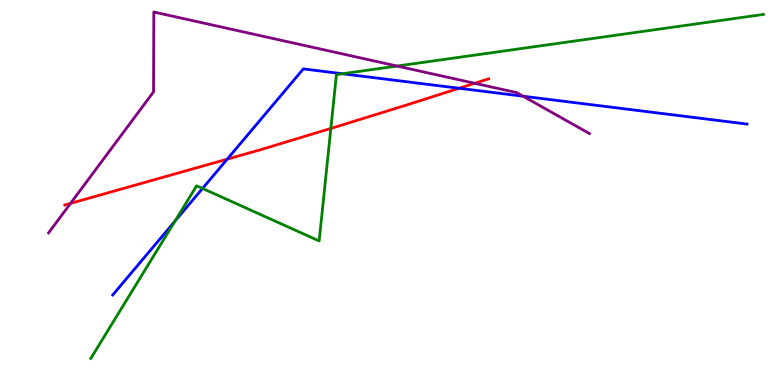[{'lines': ['blue', 'red'], 'intersections': [{'x': 2.93, 'y': 5.87}, {'x': 5.92, 'y': 7.71}]}, {'lines': ['green', 'red'], 'intersections': [{'x': 4.27, 'y': 6.66}]}, {'lines': ['purple', 'red'], 'intersections': [{'x': 0.91, 'y': 4.72}, {'x': 6.12, 'y': 7.84}]}, {'lines': ['blue', 'green'], 'intersections': [{'x': 2.26, 'y': 4.25}, {'x': 2.61, 'y': 5.11}, {'x': 4.42, 'y': 8.08}]}, {'lines': ['blue', 'purple'], 'intersections': [{'x': 6.75, 'y': 7.5}]}, {'lines': ['green', 'purple'], 'intersections': [{'x': 5.12, 'y': 8.28}]}]